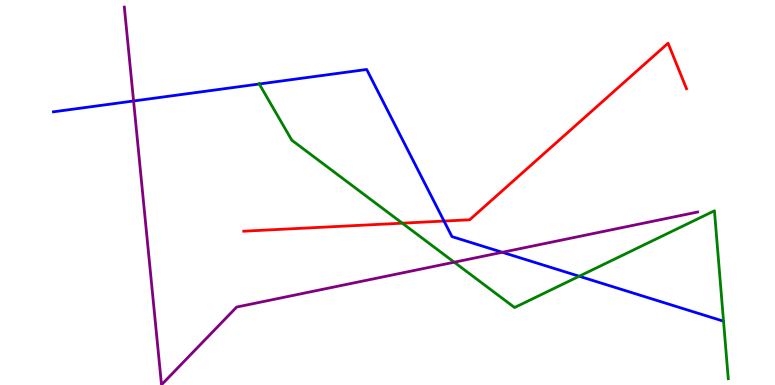[{'lines': ['blue', 'red'], 'intersections': [{'x': 5.73, 'y': 4.26}]}, {'lines': ['green', 'red'], 'intersections': [{'x': 5.19, 'y': 4.2}]}, {'lines': ['purple', 'red'], 'intersections': []}, {'lines': ['blue', 'green'], 'intersections': [{'x': 3.35, 'y': 7.82}, {'x': 7.47, 'y': 2.82}]}, {'lines': ['blue', 'purple'], 'intersections': [{'x': 1.72, 'y': 7.38}, {'x': 6.48, 'y': 3.45}]}, {'lines': ['green', 'purple'], 'intersections': [{'x': 5.86, 'y': 3.19}]}]